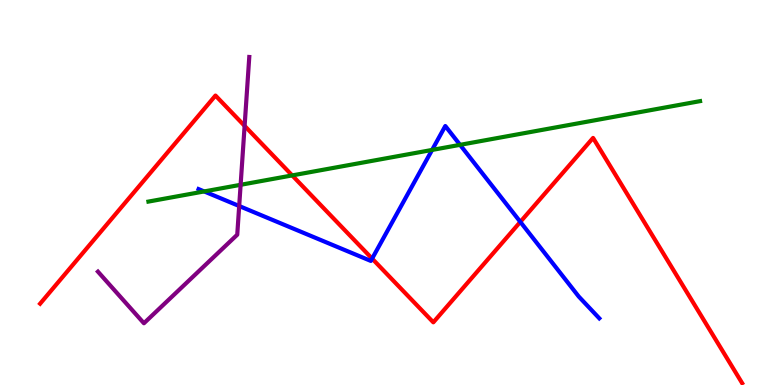[{'lines': ['blue', 'red'], 'intersections': [{'x': 4.8, 'y': 3.28}, {'x': 6.71, 'y': 4.24}]}, {'lines': ['green', 'red'], 'intersections': [{'x': 3.77, 'y': 5.44}]}, {'lines': ['purple', 'red'], 'intersections': [{'x': 3.16, 'y': 6.73}]}, {'lines': ['blue', 'green'], 'intersections': [{'x': 2.63, 'y': 5.03}, {'x': 5.58, 'y': 6.11}, {'x': 5.94, 'y': 6.24}]}, {'lines': ['blue', 'purple'], 'intersections': [{'x': 3.09, 'y': 4.65}]}, {'lines': ['green', 'purple'], 'intersections': [{'x': 3.1, 'y': 5.2}]}]